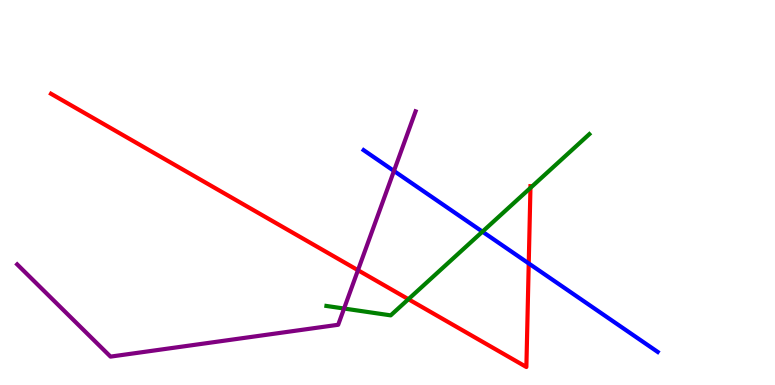[{'lines': ['blue', 'red'], 'intersections': [{'x': 6.82, 'y': 3.16}]}, {'lines': ['green', 'red'], 'intersections': [{'x': 5.27, 'y': 2.23}, {'x': 6.84, 'y': 5.12}]}, {'lines': ['purple', 'red'], 'intersections': [{'x': 4.62, 'y': 2.98}]}, {'lines': ['blue', 'green'], 'intersections': [{'x': 6.23, 'y': 3.98}]}, {'lines': ['blue', 'purple'], 'intersections': [{'x': 5.08, 'y': 5.56}]}, {'lines': ['green', 'purple'], 'intersections': [{'x': 4.44, 'y': 1.99}]}]